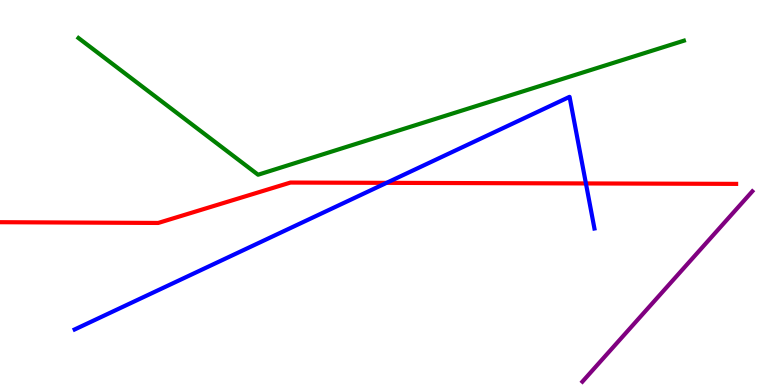[{'lines': ['blue', 'red'], 'intersections': [{'x': 4.99, 'y': 5.25}, {'x': 7.56, 'y': 5.24}]}, {'lines': ['green', 'red'], 'intersections': []}, {'lines': ['purple', 'red'], 'intersections': []}, {'lines': ['blue', 'green'], 'intersections': []}, {'lines': ['blue', 'purple'], 'intersections': []}, {'lines': ['green', 'purple'], 'intersections': []}]